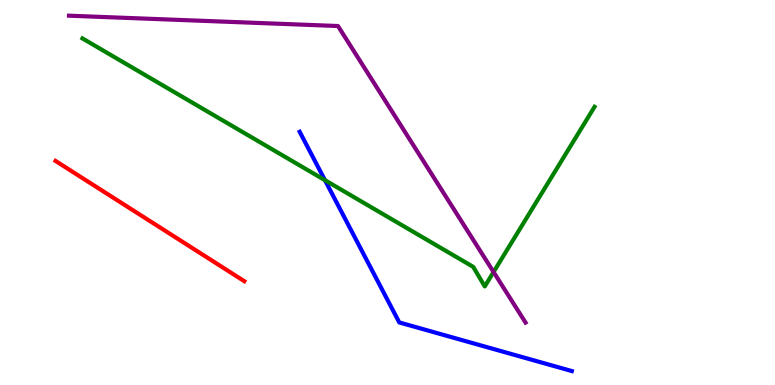[{'lines': ['blue', 'red'], 'intersections': []}, {'lines': ['green', 'red'], 'intersections': []}, {'lines': ['purple', 'red'], 'intersections': []}, {'lines': ['blue', 'green'], 'intersections': [{'x': 4.19, 'y': 5.32}]}, {'lines': ['blue', 'purple'], 'intersections': []}, {'lines': ['green', 'purple'], 'intersections': [{'x': 6.37, 'y': 2.93}]}]